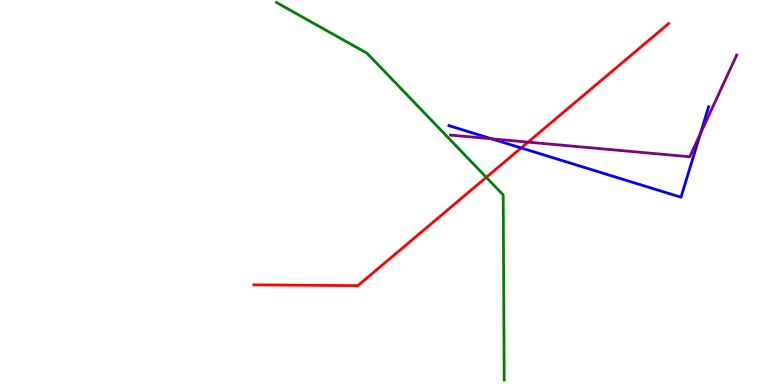[{'lines': ['blue', 'red'], 'intersections': [{'x': 6.72, 'y': 6.16}]}, {'lines': ['green', 'red'], 'intersections': [{'x': 6.27, 'y': 5.39}]}, {'lines': ['purple', 'red'], 'intersections': [{'x': 6.81, 'y': 6.31}]}, {'lines': ['blue', 'green'], 'intersections': []}, {'lines': ['blue', 'purple'], 'intersections': [{'x': 6.34, 'y': 6.39}, {'x': 9.04, 'y': 6.53}]}, {'lines': ['green', 'purple'], 'intersections': []}]